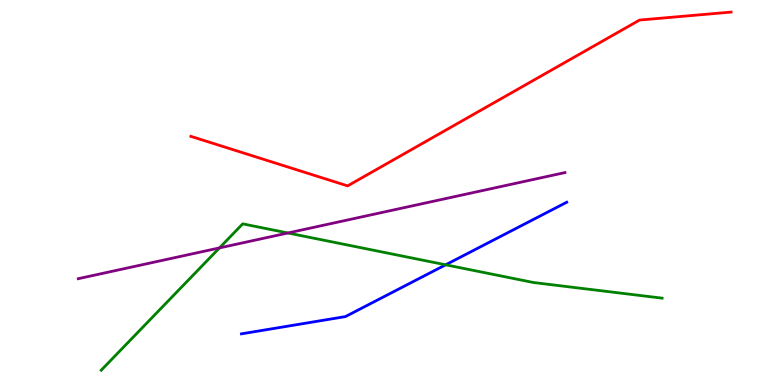[{'lines': ['blue', 'red'], 'intersections': []}, {'lines': ['green', 'red'], 'intersections': []}, {'lines': ['purple', 'red'], 'intersections': []}, {'lines': ['blue', 'green'], 'intersections': [{'x': 5.75, 'y': 3.12}]}, {'lines': ['blue', 'purple'], 'intersections': []}, {'lines': ['green', 'purple'], 'intersections': [{'x': 2.83, 'y': 3.56}, {'x': 3.72, 'y': 3.95}]}]